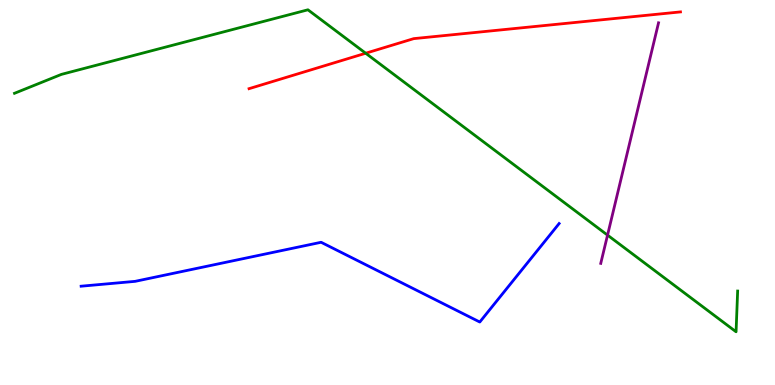[{'lines': ['blue', 'red'], 'intersections': []}, {'lines': ['green', 'red'], 'intersections': [{'x': 4.72, 'y': 8.62}]}, {'lines': ['purple', 'red'], 'intersections': []}, {'lines': ['blue', 'green'], 'intersections': []}, {'lines': ['blue', 'purple'], 'intersections': []}, {'lines': ['green', 'purple'], 'intersections': [{'x': 7.84, 'y': 3.89}]}]